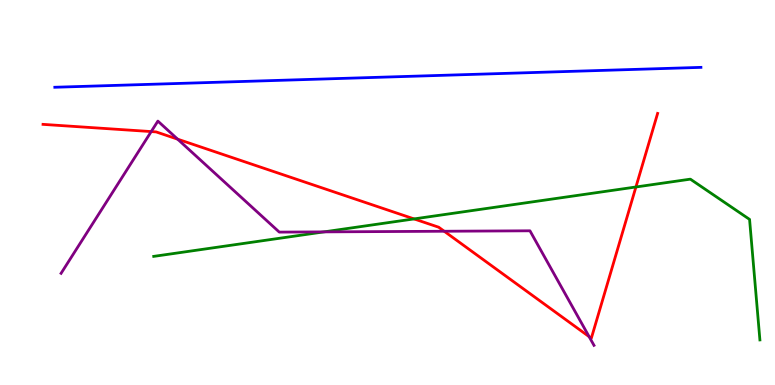[{'lines': ['blue', 'red'], 'intersections': []}, {'lines': ['green', 'red'], 'intersections': [{'x': 5.34, 'y': 4.31}, {'x': 8.21, 'y': 5.14}]}, {'lines': ['purple', 'red'], 'intersections': [{'x': 1.95, 'y': 6.58}, {'x': 2.29, 'y': 6.39}, {'x': 5.73, 'y': 3.99}, {'x': 7.6, 'y': 1.26}]}, {'lines': ['blue', 'green'], 'intersections': []}, {'lines': ['blue', 'purple'], 'intersections': []}, {'lines': ['green', 'purple'], 'intersections': [{'x': 4.18, 'y': 3.98}]}]